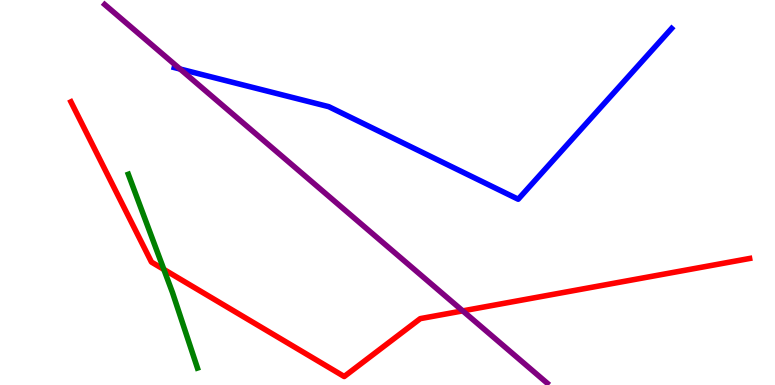[{'lines': ['blue', 'red'], 'intersections': []}, {'lines': ['green', 'red'], 'intersections': [{'x': 2.11, 'y': 3.0}]}, {'lines': ['purple', 'red'], 'intersections': [{'x': 5.97, 'y': 1.93}]}, {'lines': ['blue', 'green'], 'intersections': []}, {'lines': ['blue', 'purple'], 'intersections': [{'x': 2.32, 'y': 8.21}]}, {'lines': ['green', 'purple'], 'intersections': []}]